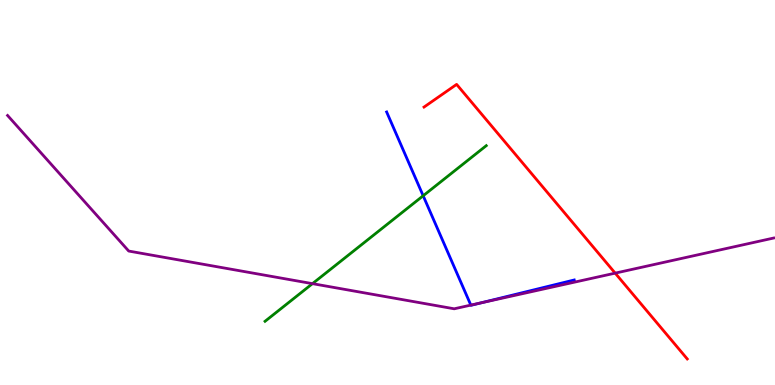[{'lines': ['blue', 'red'], 'intersections': []}, {'lines': ['green', 'red'], 'intersections': []}, {'lines': ['purple', 'red'], 'intersections': [{'x': 7.94, 'y': 2.91}]}, {'lines': ['blue', 'green'], 'intersections': [{'x': 5.46, 'y': 4.92}]}, {'lines': ['blue', 'purple'], 'intersections': [{'x': 6.08, 'y': 2.08}, {'x': 6.2, 'y': 2.13}]}, {'lines': ['green', 'purple'], 'intersections': [{'x': 4.03, 'y': 2.63}]}]